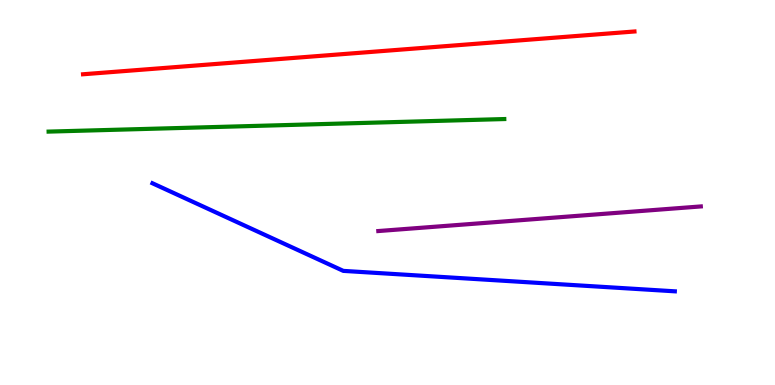[{'lines': ['blue', 'red'], 'intersections': []}, {'lines': ['green', 'red'], 'intersections': []}, {'lines': ['purple', 'red'], 'intersections': []}, {'lines': ['blue', 'green'], 'intersections': []}, {'lines': ['blue', 'purple'], 'intersections': []}, {'lines': ['green', 'purple'], 'intersections': []}]